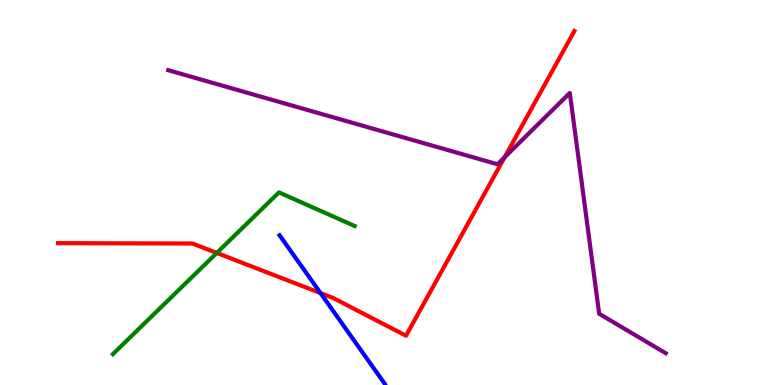[{'lines': ['blue', 'red'], 'intersections': [{'x': 4.14, 'y': 2.39}]}, {'lines': ['green', 'red'], 'intersections': [{'x': 2.8, 'y': 3.43}]}, {'lines': ['purple', 'red'], 'intersections': [{'x': 6.51, 'y': 5.91}]}, {'lines': ['blue', 'green'], 'intersections': []}, {'lines': ['blue', 'purple'], 'intersections': []}, {'lines': ['green', 'purple'], 'intersections': []}]